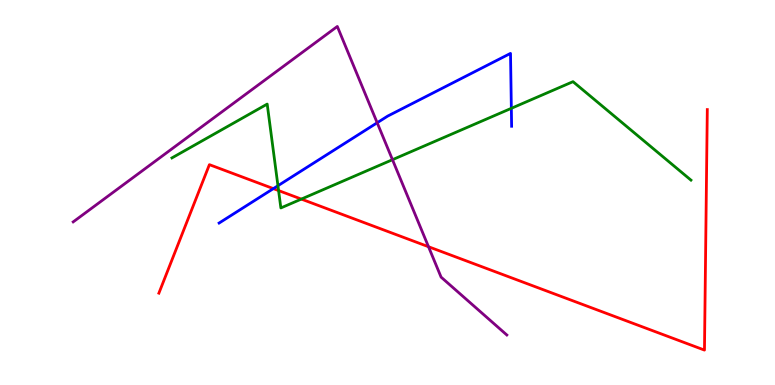[{'lines': ['blue', 'red'], 'intersections': [{'x': 3.53, 'y': 5.1}]}, {'lines': ['green', 'red'], 'intersections': [{'x': 3.59, 'y': 5.05}, {'x': 3.89, 'y': 4.83}]}, {'lines': ['purple', 'red'], 'intersections': [{'x': 5.53, 'y': 3.59}]}, {'lines': ['blue', 'green'], 'intersections': [{'x': 3.59, 'y': 5.18}, {'x': 6.6, 'y': 7.19}]}, {'lines': ['blue', 'purple'], 'intersections': [{'x': 4.87, 'y': 6.81}]}, {'lines': ['green', 'purple'], 'intersections': [{'x': 5.06, 'y': 5.85}]}]